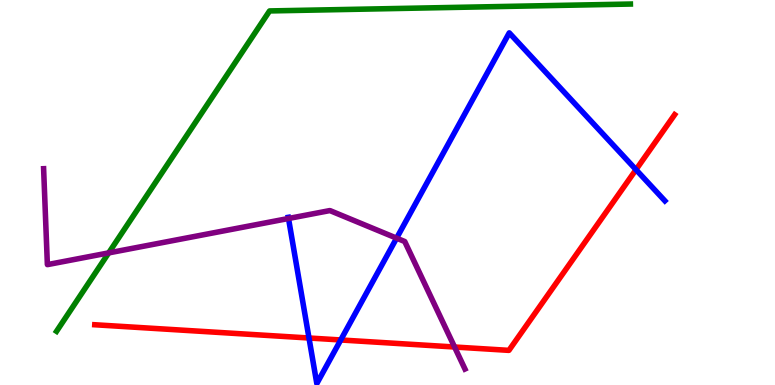[{'lines': ['blue', 'red'], 'intersections': [{'x': 3.99, 'y': 1.22}, {'x': 4.4, 'y': 1.17}, {'x': 8.21, 'y': 5.59}]}, {'lines': ['green', 'red'], 'intersections': []}, {'lines': ['purple', 'red'], 'intersections': [{'x': 5.87, 'y': 0.987}]}, {'lines': ['blue', 'green'], 'intersections': []}, {'lines': ['blue', 'purple'], 'intersections': [{'x': 3.72, 'y': 4.33}, {'x': 5.12, 'y': 3.81}]}, {'lines': ['green', 'purple'], 'intersections': [{'x': 1.4, 'y': 3.43}]}]